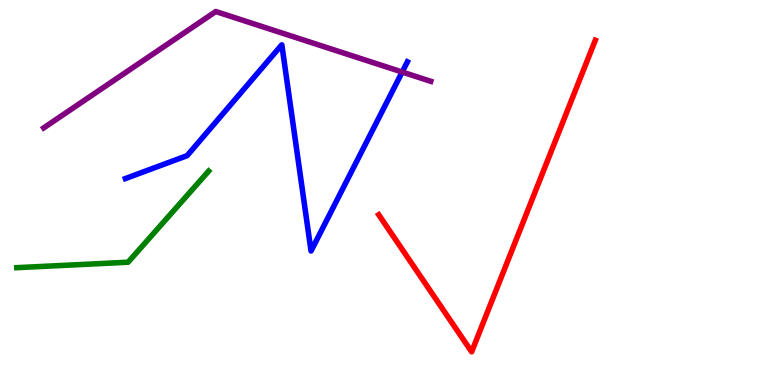[{'lines': ['blue', 'red'], 'intersections': []}, {'lines': ['green', 'red'], 'intersections': []}, {'lines': ['purple', 'red'], 'intersections': []}, {'lines': ['blue', 'green'], 'intersections': []}, {'lines': ['blue', 'purple'], 'intersections': [{'x': 5.19, 'y': 8.13}]}, {'lines': ['green', 'purple'], 'intersections': []}]